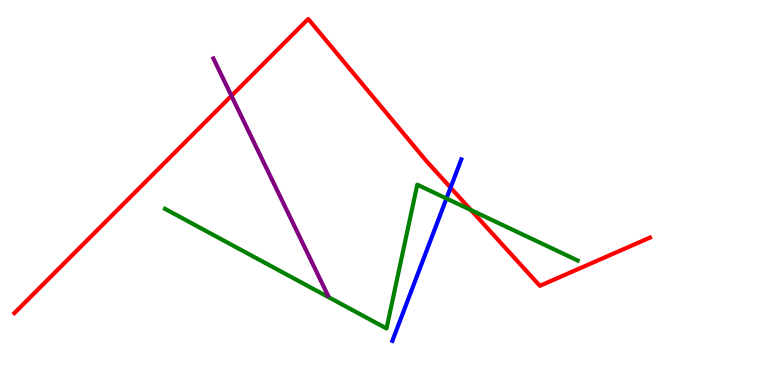[{'lines': ['blue', 'red'], 'intersections': [{'x': 5.81, 'y': 5.13}]}, {'lines': ['green', 'red'], 'intersections': [{'x': 6.08, 'y': 4.54}]}, {'lines': ['purple', 'red'], 'intersections': [{'x': 2.99, 'y': 7.51}]}, {'lines': ['blue', 'green'], 'intersections': [{'x': 5.76, 'y': 4.84}]}, {'lines': ['blue', 'purple'], 'intersections': []}, {'lines': ['green', 'purple'], 'intersections': []}]